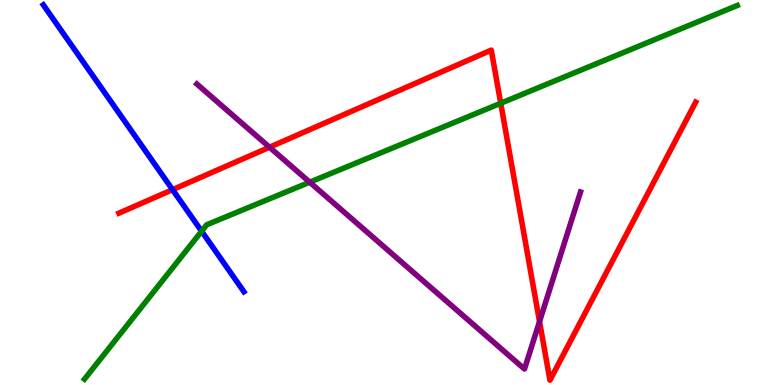[{'lines': ['blue', 'red'], 'intersections': [{'x': 2.23, 'y': 5.07}]}, {'lines': ['green', 'red'], 'intersections': [{'x': 6.46, 'y': 7.32}]}, {'lines': ['purple', 'red'], 'intersections': [{'x': 3.48, 'y': 6.18}, {'x': 6.96, 'y': 1.65}]}, {'lines': ['blue', 'green'], 'intersections': [{'x': 2.6, 'y': 3.99}]}, {'lines': ['blue', 'purple'], 'intersections': []}, {'lines': ['green', 'purple'], 'intersections': [{'x': 4.0, 'y': 5.27}]}]